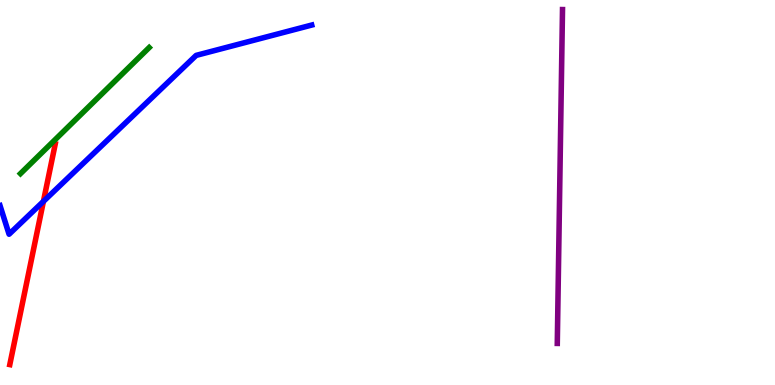[{'lines': ['blue', 'red'], 'intersections': [{'x': 0.56, 'y': 4.77}]}, {'lines': ['green', 'red'], 'intersections': []}, {'lines': ['purple', 'red'], 'intersections': []}, {'lines': ['blue', 'green'], 'intersections': []}, {'lines': ['blue', 'purple'], 'intersections': []}, {'lines': ['green', 'purple'], 'intersections': []}]